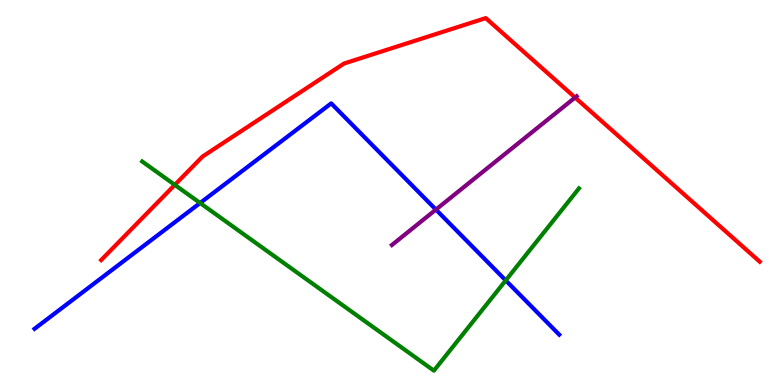[{'lines': ['blue', 'red'], 'intersections': []}, {'lines': ['green', 'red'], 'intersections': [{'x': 2.26, 'y': 5.2}]}, {'lines': ['purple', 'red'], 'intersections': [{'x': 7.42, 'y': 7.47}]}, {'lines': ['blue', 'green'], 'intersections': [{'x': 2.58, 'y': 4.73}, {'x': 6.53, 'y': 2.72}]}, {'lines': ['blue', 'purple'], 'intersections': [{'x': 5.62, 'y': 4.56}]}, {'lines': ['green', 'purple'], 'intersections': []}]